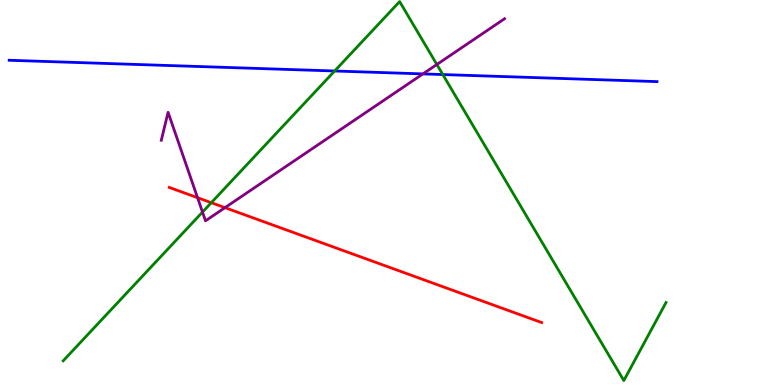[{'lines': ['blue', 'red'], 'intersections': []}, {'lines': ['green', 'red'], 'intersections': [{'x': 2.73, 'y': 4.74}]}, {'lines': ['purple', 'red'], 'intersections': [{'x': 2.55, 'y': 4.87}, {'x': 2.9, 'y': 4.61}]}, {'lines': ['blue', 'green'], 'intersections': [{'x': 4.32, 'y': 8.16}, {'x': 5.71, 'y': 8.06}]}, {'lines': ['blue', 'purple'], 'intersections': [{'x': 5.46, 'y': 8.08}]}, {'lines': ['green', 'purple'], 'intersections': [{'x': 2.61, 'y': 4.49}, {'x': 5.64, 'y': 8.32}]}]